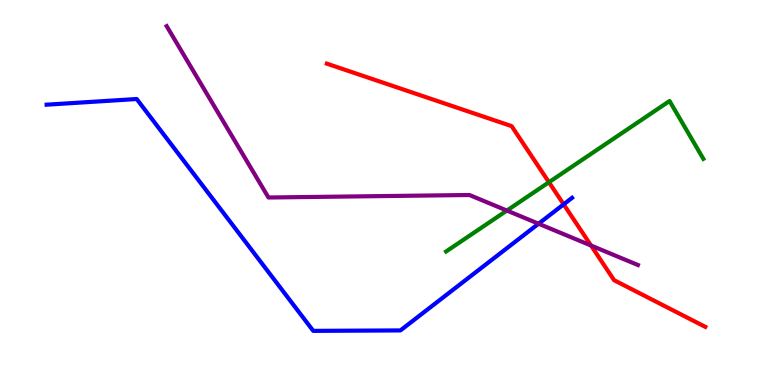[{'lines': ['blue', 'red'], 'intersections': [{'x': 7.27, 'y': 4.69}]}, {'lines': ['green', 'red'], 'intersections': [{'x': 7.08, 'y': 5.27}]}, {'lines': ['purple', 'red'], 'intersections': [{'x': 7.63, 'y': 3.62}]}, {'lines': ['blue', 'green'], 'intersections': []}, {'lines': ['blue', 'purple'], 'intersections': [{'x': 6.95, 'y': 4.19}]}, {'lines': ['green', 'purple'], 'intersections': [{'x': 6.54, 'y': 4.53}]}]